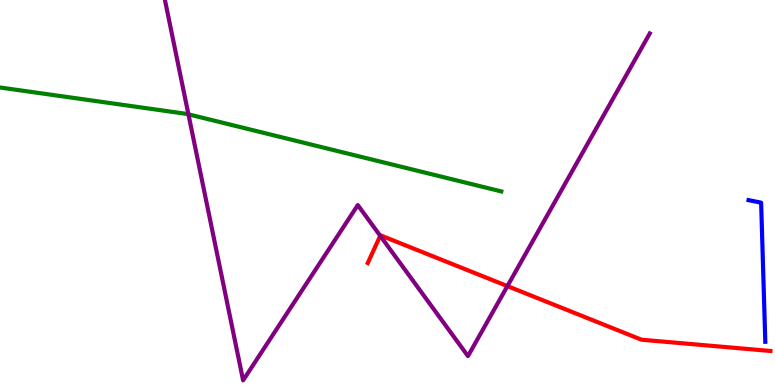[{'lines': ['blue', 'red'], 'intersections': []}, {'lines': ['green', 'red'], 'intersections': []}, {'lines': ['purple', 'red'], 'intersections': [{'x': 4.91, 'y': 3.87}, {'x': 6.55, 'y': 2.57}]}, {'lines': ['blue', 'green'], 'intersections': []}, {'lines': ['blue', 'purple'], 'intersections': []}, {'lines': ['green', 'purple'], 'intersections': [{'x': 2.43, 'y': 7.03}]}]